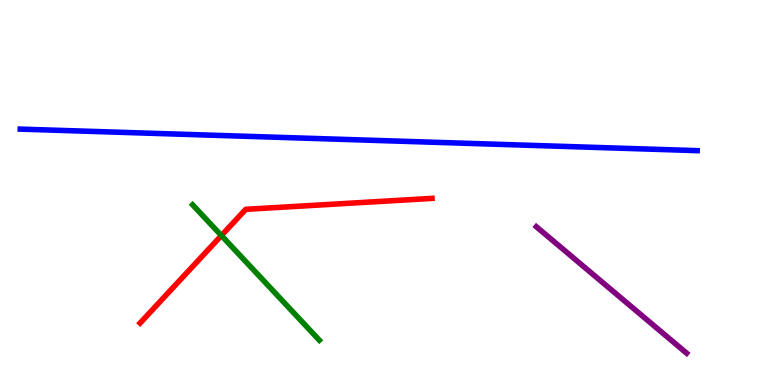[{'lines': ['blue', 'red'], 'intersections': []}, {'lines': ['green', 'red'], 'intersections': [{'x': 2.86, 'y': 3.88}]}, {'lines': ['purple', 'red'], 'intersections': []}, {'lines': ['blue', 'green'], 'intersections': []}, {'lines': ['blue', 'purple'], 'intersections': []}, {'lines': ['green', 'purple'], 'intersections': []}]